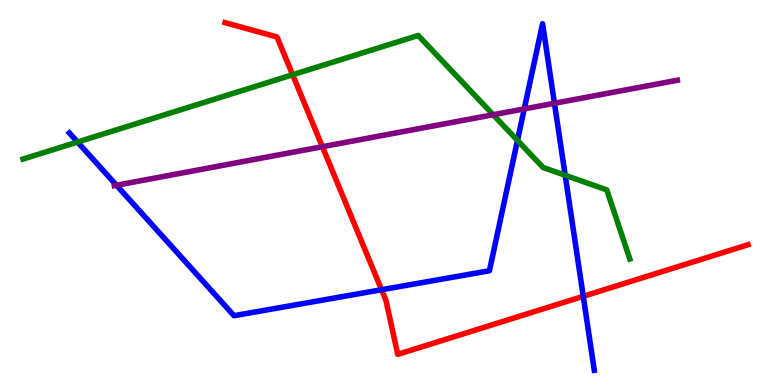[{'lines': ['blue', 'red'], 'intersections': [{'x': 4.92, 'y': 2.47}, {'x': 7.53, 'y': 2.3}]}, {'lines': ['green', 'red'], 'intersections': [{'x': 3.78, 'y': 8.06}]}, {'lines': ['purple', 'red'], 'intersections': [{'x': 4.16, 'y': 6.19}]}, {'lines': ['blue', 'green'], 'intersections': [{'x': 1.0, 'y': 6.31}, {'x': 6.68, 'y': 6.35}, {'x': 7.29, 'y': 5.45}]}, {'lines': ['blue', 'purple'], 'intersections': [{'x': 1.5, 'y': 5.19}, {'x': 6.76, 'y': 7.17}, {'x': 7.15, 'y': 7.32}]}, {'lines': ['green', 'purple'], 'intersections': [{'x': 6.36, 'y': 7.02}]}]